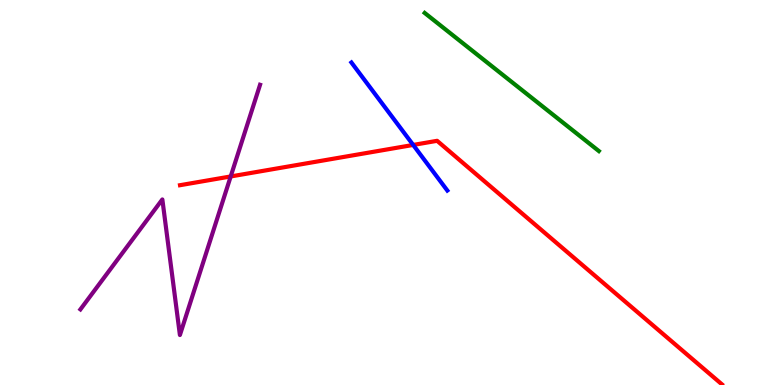[{'lines': ['blue', 'red'], 'intersections': [{'x': 5.33, 'y': 6.24}]}, {'lines': ['green', 'red'], 'intersections': []}, {'lines': ['purple', 'red'], 'intersections': [{'x': 2.98, 'y': 5.42}]}, {'lines': ['blue', 'green'], 'intersections': []}, {'lines': ['blue', 'purple'], 'intersections': []}, {'lines': ['green', 'purple'], 'intersections': []}]